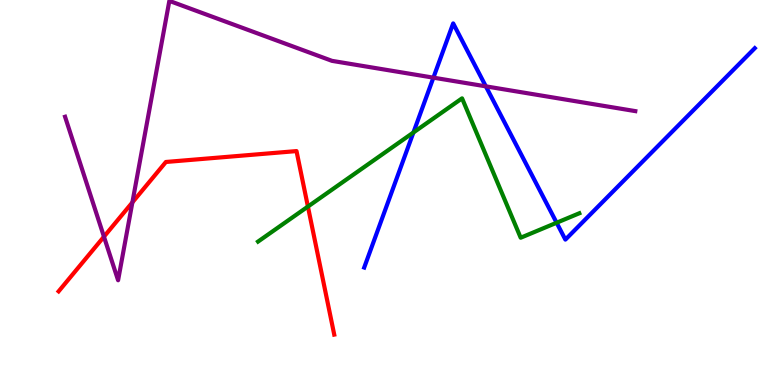[{'lines': ['blue', 'red'], 'intersections': []}, {'lines': ['green', 'red'], 'intersections': [{'x': 3.97, 'y': 4.63}]}, {'lines': ['purple', 'red'], 'intersections': [{'x': 1.34, 'y': 3.85}, {'x': 1.71, 'y': 4.74}]}, {'lines': ['blue', 'green'], 'intersections': [{'x': 5.33, 'y': 6.56}, {'x': 7.18, 'y': 4.21}]}, {'lines': ['blue', 'purple'], 'intersections': [{'x': 5.59, 'y': 7.98}, {'x': 6.27, 'y': 7.76}]}, {'lines': ['green', 'purple'], 'intersections': []}]